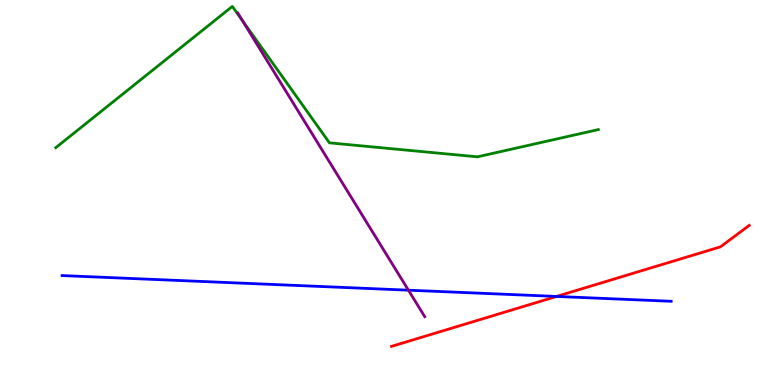[{'lines': ['blue', 'red'], 'intersections': [{'x': 7.18, 'y': 2.3}]}, {'lines': ['green', 'red'], 'intersections': []}, {'lines': ['purple', 'red'], 'intersections': []}, {'lines': ['blue', 'green'], 'intersections': []}, {'lines': ['blue', 'purple'], 'intersections': [{'x': 5.27, 'y': 2.46}]}, {'lines': ['green', 'purple'], 'intersections': [{'x': 3.13, 'y': 9.46}]}]